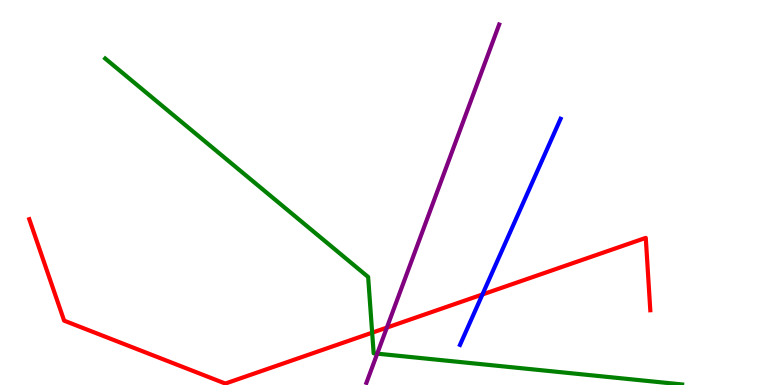[{'lines': ['blue', 'red'], 'intersections': [{'x': 6.22, 'y': 2.35}]}, {'lines': ['green', 'red'], 'intersections': [{'x': 4.8, 'y': 1.36}]}, {'lines': ['purple', 'red'], 'intersections': [{'x': 4.99, 'y': 1.49}]}, {'lines': ['blue', 'green'], 'intersections': []}, {'lines': ['blue', 'purple'], 'intersections': []}, {'lines': ['green', 'purple'], 'intersections': [{'x': 4.87, 'y': 0.814}]}]